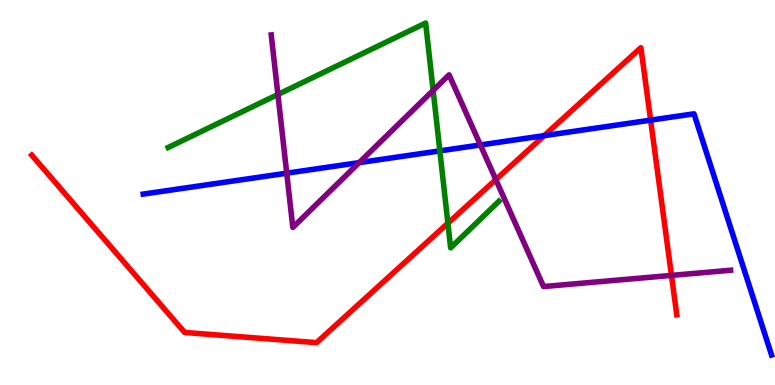[{'lines': ['blue', 'red'], 'intersections': [{'x': 7.02, 'y': 6.48}, {'x': 8.4, 'y': 6.88}]}, {'lines': ['green', 'red'], 'intersections': [{'x': 5.78, 'y': 4.2}]}, {'lines': ['purple', 'red'], 'intersections': [{'x': 6.4, 'y': 5.33}, {'x': 8.66, 'y': 2.85}]}, {'lines': ['blue', 'green'], 'intersections': [{'x': 5.68, 'y': 6.08}]}, {'lines': ['blue', 'purple'], 'intersections': [{'x': 3.7, 'y': 5.5}, {'x': 4.63, 'y': 5.78}, {'x': 6.2, 'y': 6.23}]}, {'lines': ['green', 'purple'], 'intersections': [{'x': 3.59, 'y': 7.55}, {'x': 5.59, 'y': 7.65}]}]